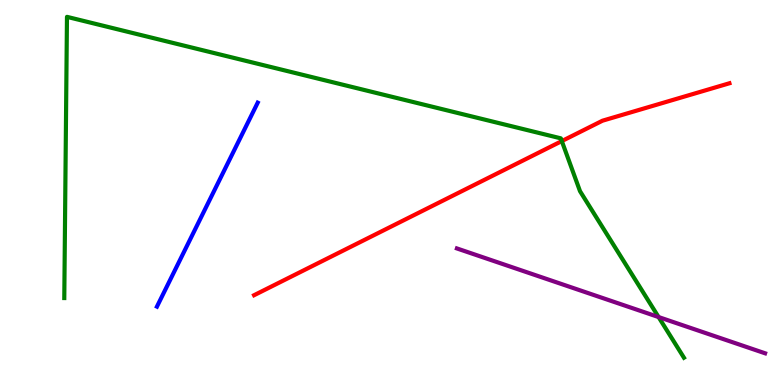[{'lines': ['blue', 'red'], 'intersections': []}, {'lines': ['green', 'red'], 'intersections': [{'x': 7.25, 'y': 6.34}]}, {'lines': ['purple', 'red'], 'intersections': []}, {'lines': ['blue', 'green'], 'intersections': []}, {'lines': ['blue', 'purple'], 'intersections': []}, {'lines': ['green', 'purple'], 'intersections': [{'x': 8.5, 'y': 1.76}]}]